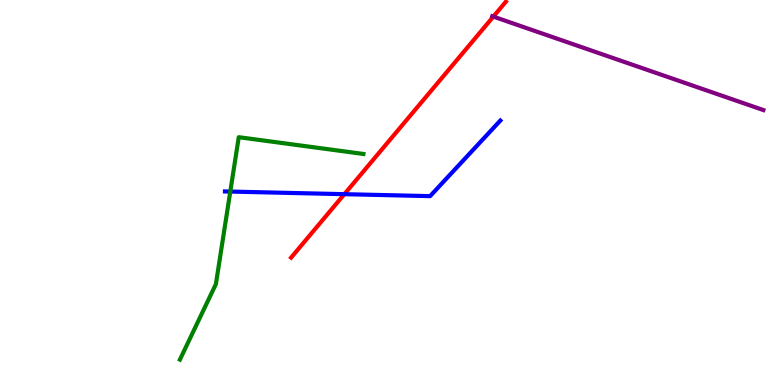[{'lines': ['blue', 'red'], 'intersections': [{'x': 4.44, 'y': 4.96}]}, {'lines': ['green', 'red'], 'intersections': []}, {'lines': ['purple', 'red'], 'intersections': [{'x': 6.37, 'y': 9.57}]}, {'lines': ['blue', 'green'], 'intersections': [{'x': 2.97, 'y': 5.02}]}, {'lines': ['blue', 'purple'], 'intersections': []}, {'lines': ['green', 'purple'], 'intersections': []}]